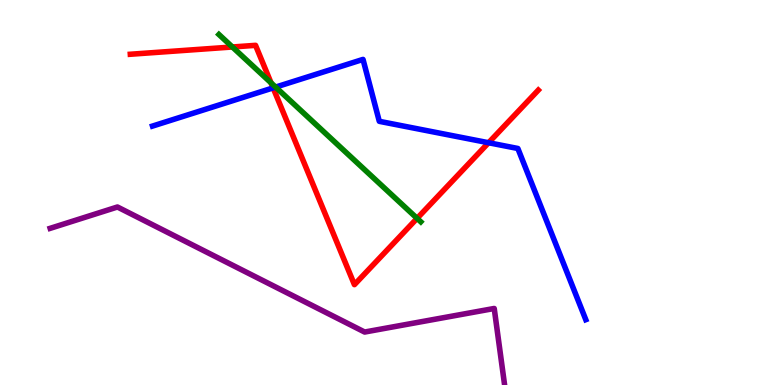[{'lines': ['blue', 'red'], 'intersections': [{'x': 3.52, 'y': 7.72}, {'x': 6.3, 'y': 6.29}]}, {'lines': ['green', 'red'], 'intersections': [{'x': 3.0, 'y': 8.78}, {'x': 3.5, 'y': 7.85}, {'x': 5.38, 'y': 4.33}]}, {'lines': ['purple', 'red'], 'intersections': []}, {'lines': ['blue', 'green'], 'intersections': [{'x': 3.56, 'y': 7.74}]}, {'lines': ['blue', 'purple'], 'intersections': []}, {'lines': ['green', 'purple'], 'intersections': []}]